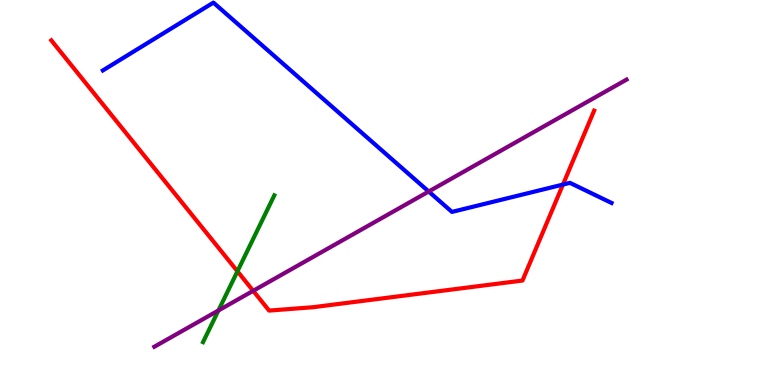[{'lines': ['blue', 'red'], 'intersections': [{'x': 7.26, 'y': 5.21}]}, {'lines': ['green', 'red'], 'intersections': [{'x': 3.06, 'y': 2.95}]}, {'lines': ['purple', 'red'], 'intersections': [{'x': 3.27, 'y': 2.45}]}, {'lines': ['blue', 'green'], 'intersections': []}, {'lines': ['blue', 'purple'], 'intersections': [{'x': 5.53, 'y': 5.03}]}, {'lines': ['green', 'purple'], 'intersections': [{'x': 2.82, 'y': 1.94}]}]